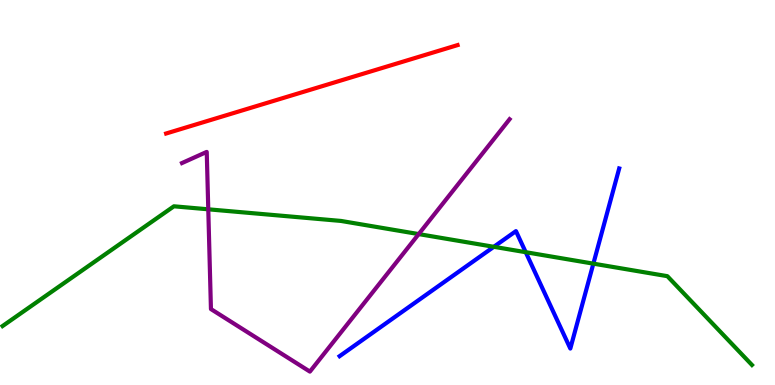[{'lines': ['blue', 'red'], 'intersections': []}, {'lines': ['green', 'red'], 'intersections': []}, {'lines': ['purple', 'red'], 'intersections': []}, {'lines': ['blue', 'green'], 'intersections': [{'x': 6.37, 'y': 3.59}, {'x': 6.78, 'y': 3.45}, {'x': 7.66, 'y': 3.15}]}, {'lines': ['blue', 'purple'], 'intersections': []}, {'lines': ['green', 'purple'], 'intersections': [{'x': 2.69, 'y': 4.56}, {'x': 5.4, 'y': 3.92}]}]